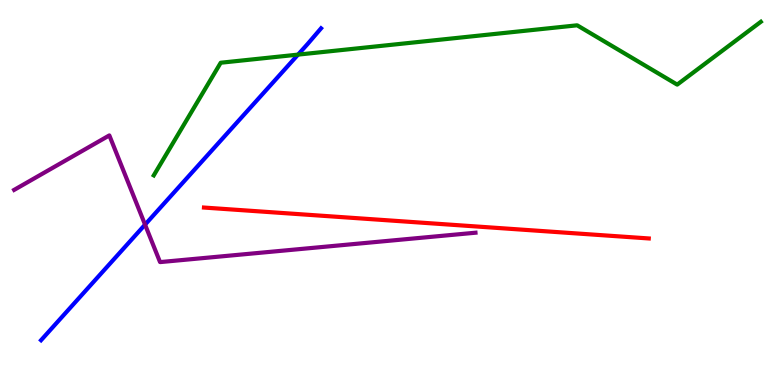[{'lines': ['blue', 'red'], 'intersections': []}, {'lines': ['green', 'red'], 'intersections': []}, {'lines': ['purple', 'red'], 'intersections': []}, {'lines': ['blue', 'green'], 'intersections': [{'x': 3.85, 'y': 8.58}]}, {'lines': ['blue', 'purple'], 'intersections': [{'x': 1.87, 'y': 4.17}]}, {'lines': ['green', 'purple'], 'intersections': []}]